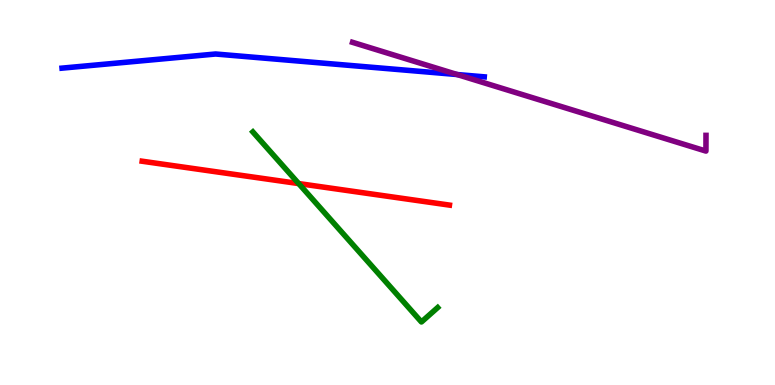[{'lines': ['blue', 'red'], 'intersections': []}, {'lines': ['green', 'red'], 'intersections': [{'x': 3.85, 'y': 5.23}]}, {'lines': ['purple', 'red'], 'intersections': []}, {'lines': ['blue', 'green'], 'intersections': []}, {'lines': ['blue', 'purple'], 'intersections': [{'x': 5.9, 'y': 8.06}]}, {'lines': ['green', 'purple'], 'intersections': []}]